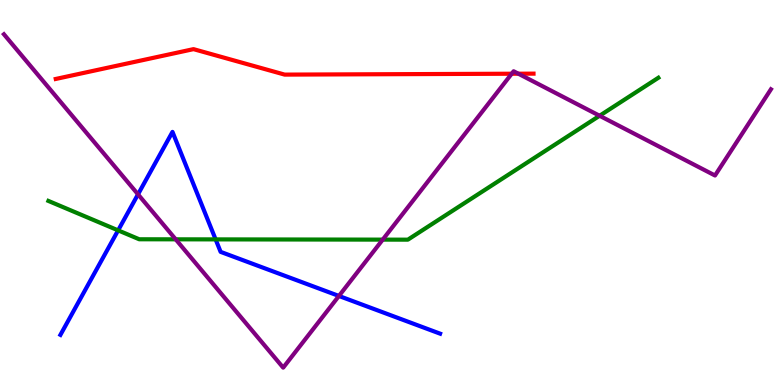[{'lines': ['blue', 'red'], 'intersections': []}, {'lines': ['green', 'red'], 'intersections': []}, {'lines': ['purple', 'red'], 'intersections': [{'x': 6.6, 'y': 8.08}, {'x': 6.69, 'y': 8.09}]}, {'lines': ['blue', 'green'], 'intersections': [{'x': 1.52, 'y': 4.02}, {'x': 2.78, 'y': 3.78}]}, {'lines': ['blue', 'purple'], 'intersections': [{'x': 1.78, 'y': 4.95}, {'x': 4.37, 'y': 2.31}]}, {'lines': ['green', 'purple'], 'intersections': [{'x': 2.27, 'y': 3.78}, {'x': 4.94, 'y': 3.78}, {'x': 7.74, 'y': 6.99}]}]